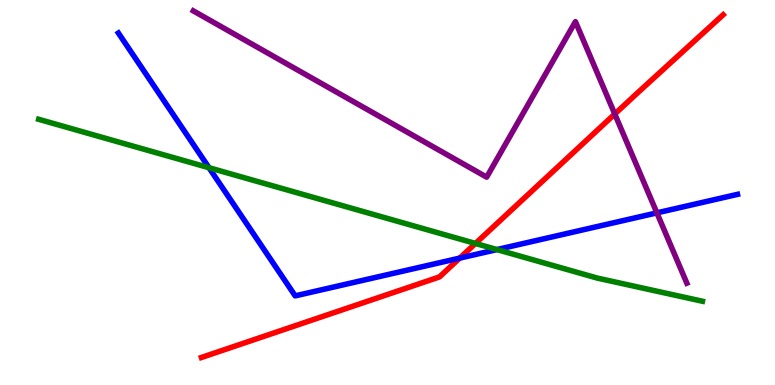[{'lines': ['blue', 'red'], 'intersections': [{'x': 5.93, 'y': 3.3}]}, {'lines': ['green', 'red'], 'intersections': [{'x': 6.14, 'y': 3.68}]}, {'lines': ['purple', 'red'], 'intersections': [{'x': 7.93, 'y': 7.04}]}, {'lines': ['blue', 'green'], 'intersections': [{'x': 2.7, 'y': 5.64}, {'x': 6.41, 'y': 3.52}]}, {'lines': ['blue', 'purple'], 'intersections': [{'x': 8.48, 'y': 4.47}]}, {'lines': ['green', 'purple'], 'intersections': []}]